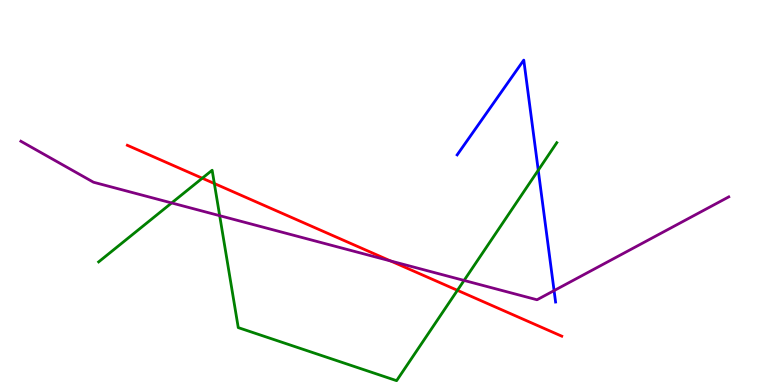[{'lines': ['blue', 'red'], 'intersections': []}, {'lines': ['green', 'red'], 'intersections': [{'x': 2.61, 'y': 5.37}, {'x': 2.77, 'y': 5.23}, {'x': 5.9, 'y': 2.46}]}, {'lines': ['purple', 'red'], 'intersections': [{'x': 5.04, 'y': 3.22}]}, {'lines': ['blue', 'green'], 'intersections': [{'x': 6.95, 'y': 5.58}]}, {'lines': ['blue', 'purple'], 'intersections': [{'x': 7.15, 'y': 2.45}]}, {'lines': ['green', 'purple'], 'intersections': [{'x': 2.21, 'y': 4.73}, {'x': 2.83, 'y': 4.4}, {'x': 5.99, 'y': 2.72}]}]